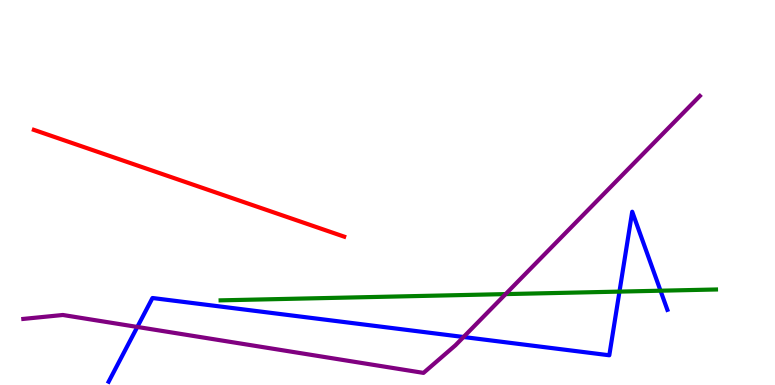[{'lines': ['blue', 'red'], 'intersections': []}, {'lines': ['green', 'red'], 'intersections': []}, {'lines': ['purple', 'red'], 'intersections': []}, {'lines': ['blue', 'green'], 'intersections': [{'x': 7.99, 'y': 2.43}, {'x': 8.52, 'y': 2.45}]}, {'lines': ['blue', 'purple'], 'intersections': [{'x': 1.77, 'y': 1.51}, {'x': 5.98, 'y': 1.25}]}, {'lines': ['green', 'purple'], 'intersections': [{'x': 6.52, 'y': 2.36}]}]